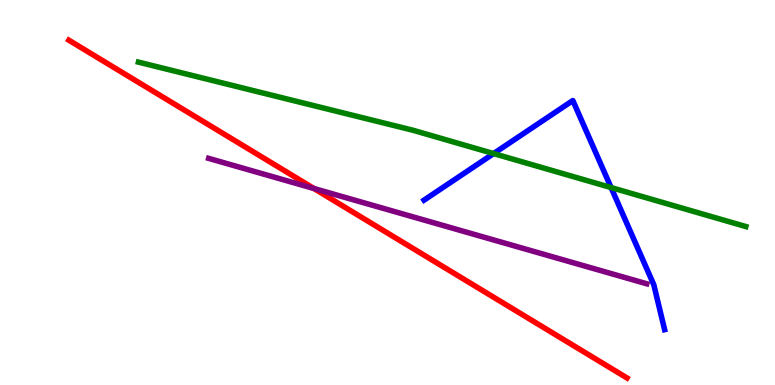[{'lines': ['blue', 'red'], 'intersections': []}, {'lines': ['green', 'red'], 'intersections': []}, {'lines': ['purple', 'red'], 'intersections': [{'x': 4.05, 'y': 5.1}]}, {'lines': ['blue', 'green'], 'intersections': [{'x': 6.37, 'y': 6.01}, {'x': 7.88, 'y': 5.13}]}, {'lines': ['blue', 'purple'], 'intersections': []}, {'lines': ['green', 'purple'], 'intersections': []}]